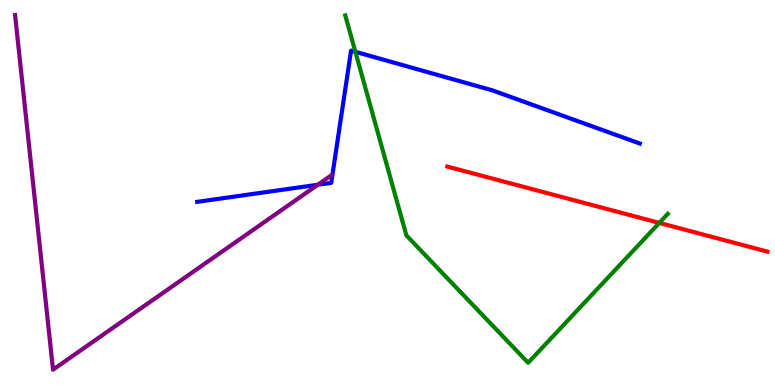[{'lines': ['blue', 'red'], 'intersections': []}, {'lines': ['green', 'red'], 'intersections': [{'x': 8.51, 'y': 4.21}]}, {'lines': ['purple', 'red'], 'intersections': []}, {'lines': ['blue', 'green'], 'intersections': [{'x': 4.59, 'y': 8.65}]}, {'lines': ['blue', 'purple'], 'intersections': [{'x': 4.1, 'y': 5.2}]}, {'lines': ['green', 'purple'], 'intersections': []}]